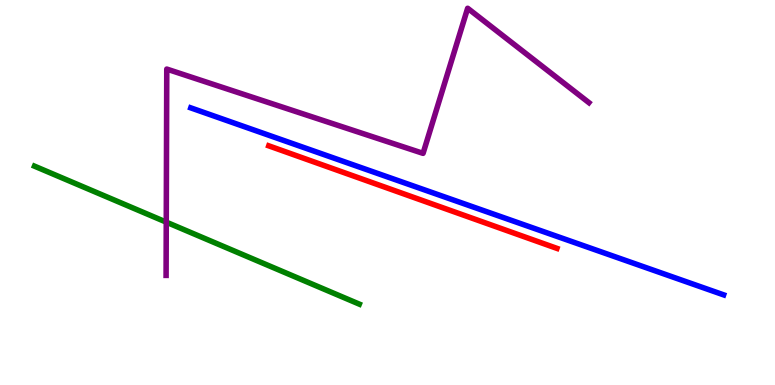[{'lines': ['blue', 'red'], 'intersections': []}, {'lines': ['green', 'red'], 'intersections': []}, {'lines': ['purple', 'red'], 'intersections': []}, {'lines': ['blue', 'green'], 'intersections': []}, {'lines': ['blue', 'purple'], 'intersections': []}, {'lines': ['green', 'purple'], 'intersections': [{'x': 2.15, 'y': 4.23}]}]